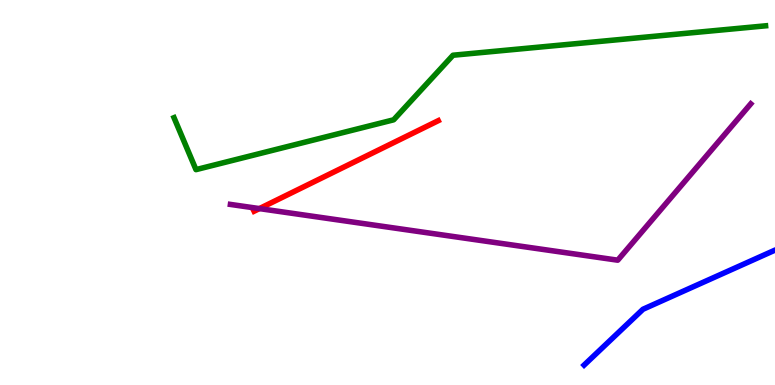[{'lines': ['blue', 'red'], 'intersections': []}, {'lines': ['green', 'red'], 'intersections': []}, {'lines': ['purple', 'red'], 'intersections': [{'x': 3.35, 'y': 4.58}]}, {'lines': ['blue', 'green'], 'intersections': []}, {'lines': ['blue', 'purple'], 'intersections': []}, {'lines': ['green', 'purple'], 'intersections': []}]